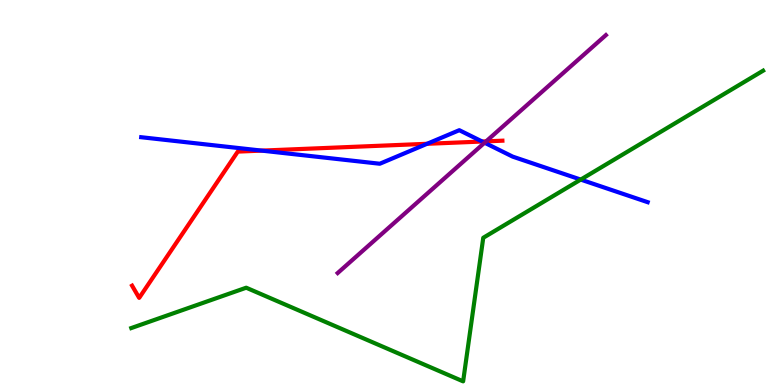[{'lines': ['blue', 'red'], 'intersections': [{'x': 3.38, 'y': 6.09}, {'x': 5.51, 'y': 6.27}, {'x': 6.22, 'y': 6.32}]}, {'lines': ['green', 'red'], 'intersections': []}, {'lines': ['purple', 'red'], 'intersections': [{'x': 6.27, 'y': 6.33}]}, {'lines': ['blue', 'green'], 'intersections': [{'x': 7.49, 'y': 5.34}]}, {'lines': ['blue', 'purple'], 'intersections': [{'x': 6.25, 'y': 6.29}]}, {'lines': ['green', 'purple'], 'intersections': []}]